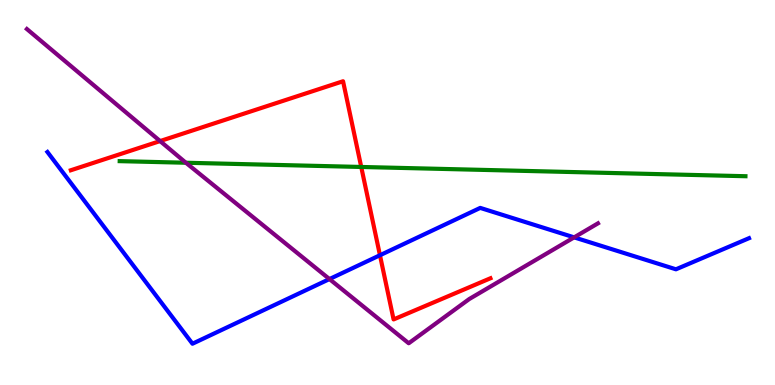[{'lines': ['blue', 'red'], 'intersections': [{'x': 4.9, 'y': 3.37}]}, {'lines': ['green', 'red'], 'intersections': [{'x': 4.66, 'y': 5.66}]}, {'lines': ['purple', 'red'], 'intersections': [{'x': 2.07, 'y': 6.34}]}, {'lines': ['blue', 'green'], 'intersections': []}, {'lines': ['blue', 'purple'], 'intersections': [{'x': 4.25, 'y': 2.75}, {'x': 7.41, 'y': 3.83}]}, {'lines': ['green', 'purple'], 'intersections': [{'x': 2.4, 'y': 5.77}]}]